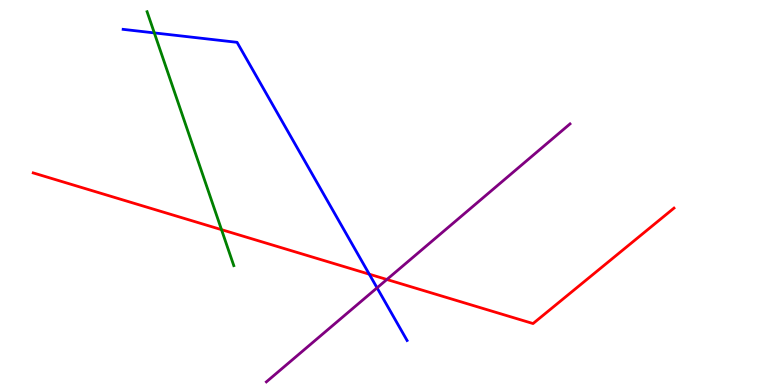[{'lines': ['blue', 'red'], 'intersections': [{'x': 4.76, 'y': 2.88}]}, {'lines': ['green', 'red'], 'intersections': [{'x': 2.86, 'y': 4.03}]}, {'lines': ['purple', 'red'], 'intersections': [{'x': 4.99, 'y': 2.74}]}, {'lines': ['blue', 'green'], 'intersections': [{'x': 1.99, 'y': 9.15}]}, {'lines': ['blue', 'purple'], 'intersections': [{'x': 4.87, 'y': 2.52}]}, {'lines': ['green', 'purple'], 'intersections': []}]